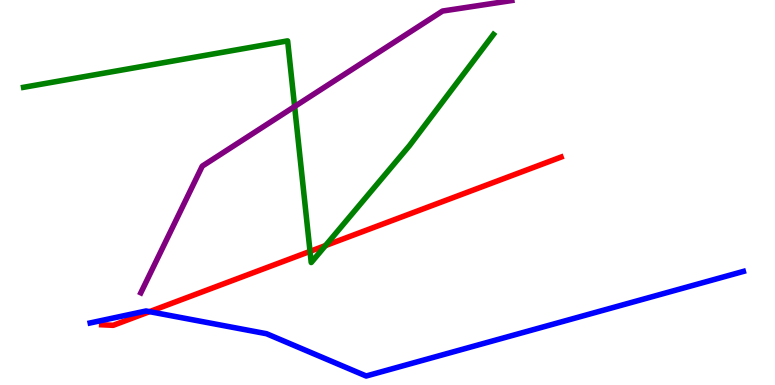[{'lines': ['blue', 'red'], 'intersections': [{'x': 1.93, 'y': 1.91}]}, {'lines': ['green', 'red'], 'intersections': [{'x': 4.0, 'y': 3.47}, {'x': 4.2, 'y': 3.62}]}, {'lines': ['purple', 'red'], 'intersections': []}, {'lines': ['blue', 'green'], 'intersections': []}, {'lines': ['blue', 'purple'], 'intersections': []}, {'lines': ['green', 'purple'], 'intersections': [{'x': 3.8, 'y': 7.23}]}]